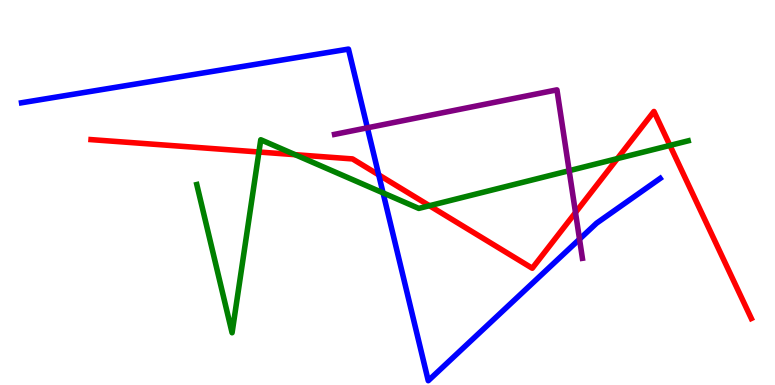[{'lines': ['blue', 'red'], 'intersections': [{'x': 4.89, 'y': 5.46}]}, {'lines': ['green', 'red'], 'intersections': [{'x': 3.34, 'y': 6.05}, {'x': 3.81, 'y': 5.98}, {'x': 5.54, 'y': 4.66}, {'x': 7.97, 'y': 5.88}, {'x': 8.64, 'y': 6.22}]}, {'lines': ['purple', 'red'], 'intersections': [{'x': 7.43, 'y': 4.48}]}, {'lines': ['blue', 'green'], 'intersections': [{'x': 4.94, 'y': 4.99}]}, {'lines': ['blue', 'purple'], 'intersections': [{'x': 4.74, 'y': 6.68}, {'x': 7.48, 'y': 3.79}]}, {'lines': ['green', 'purple'], 'intersections': [{'x': 7.34, 'y': 5.57}]}]